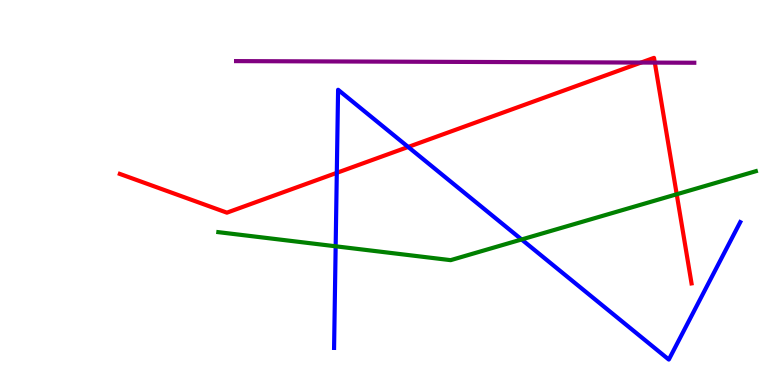[{'lines': ['blue', 'red'], 'intersections': [{'x': 4.35, 'y': 5.51}, {'x': 5.27, 'y': 6.18}]}, {'lines': ['green', 'red'], 'intersections': [{'x': 8.73, 'y': 4.95}]}, {'lines': ['purple', 'red'], 'intersections': [{'x': 8.27, 'y': 8.38}, {'x': 8.45, 'y': 8.37}]}, {'lines': ['blue', 'green'], 'intersections': [{'x': 4.33, 'y': 3.6}, {'x': 6.73, 'y': 3.78}]}, {'lines': ['blue', 'purple'], 'intersections': []}, {'lines': ['green', 'purple'], 'intersections': []}]